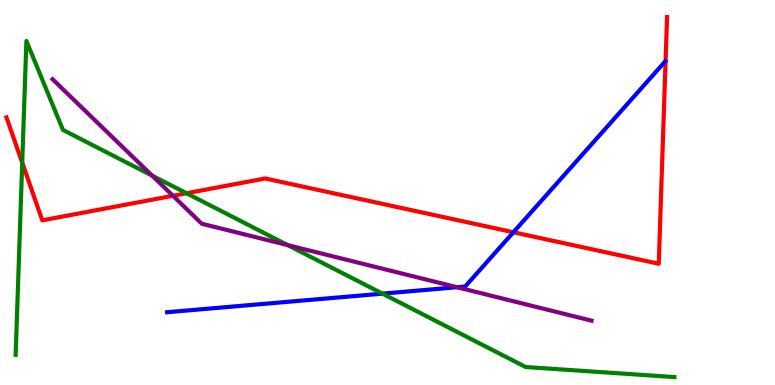[{'lines': ['blue', 'red'], 'intersections': [{'x': 6.62, 'y': 3.97}]}, {'lines': ['green', 'red'], 'intersections': [{'x': 0.287, 'y': 5.77}, {'x': 2.41, 'y': 4.98}]}, {'lines': ['purple', 'red'], 'intersections': [{'x': 2.23, 'y': 4.91}]}, {'lines': ['blue', 'green'], 'intersections': [{'x': 4.93, 'y': 2.37}]}, {'lines': ['blue', 'purple'], 'intersections': [{'x': 5.9, 'y': 2.54}]}, {'lines': ['green', 'purple'], 'intersections': [{'x': 1.96, 'y': 5.44}, {'x': 3.71, 'y': 3.63}]}]